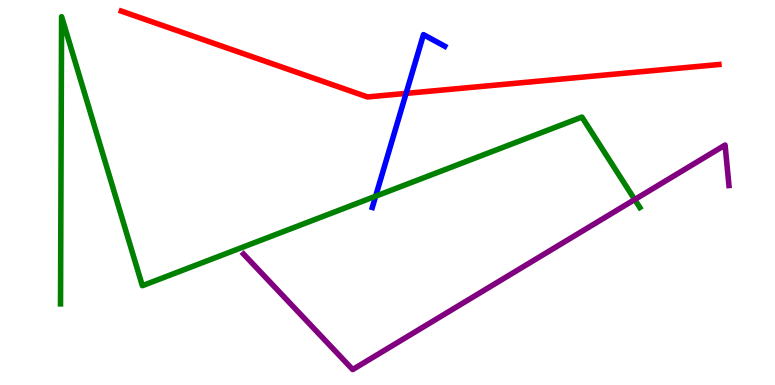[{'lines': ['blue', 'red'], 'intersections': [{'x': 5.24, 'y': 7.57}]}, {'lines': ['green', 'red'], 'intersections': []}, {'lines': ['purple', 'red'], 'intersections': []}, {'lines': ['blue', 'green'], 'intersections': [{'x': 4.85, 'y': 4.9}]}, {'lines': ['blue', 'purple'], 'intersections': []}, {'lines': ['green', 'purple'], 'intersections': [{'x': 8.19, 'y': 4.82}]}]